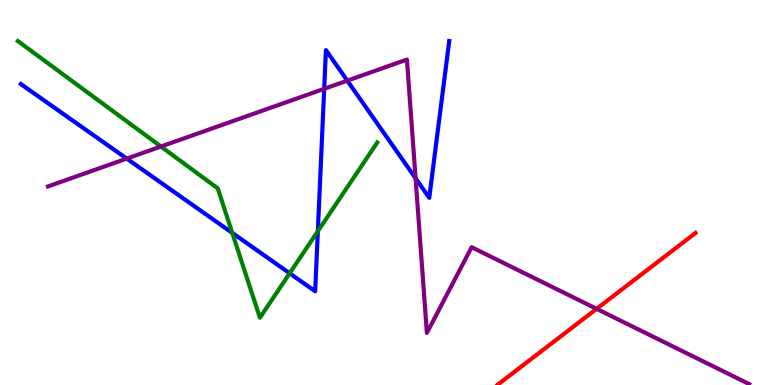[{'lines': ['blue', 'red'], 'intersections': []}, {'lines': ['green', 'red'], 'intersections': []}, {'lines': ['purple', 'red'], 'intersections': [{'x': 7.7, 'y': 1.98}]}, {'lines': ['blue', 'green'], 'intersections': [{'x': 3.0, 'y': 3.95}, {'x': 3.74, 'y': 2.9}, {'x': 4.1, 'y': 3.99}]}, {'lines': ['blue', 'purple'], 'intersections': [{'x': 1.64, 'y': 5.88}, {'x': 4.18, 'y': 7.69}, {'x': 4.48, 'y': 7.91}, {'x': 5.36, 'y': 5.37}]}, {'lines': ['green', 'purple'], 'intersections': [{'x': 2.08, 'y': 6.19}]}]